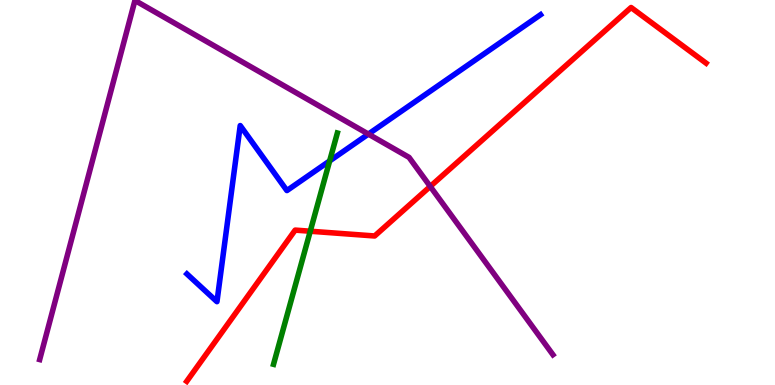[{'lines': ['blue', 'red'], 'intersections': []}, {'lines': ['green', 'red'], 'intersections': [{'x': 4.0, 'y': 3.99}]}, {'lines': ['purple', 'red'], 'intersections': [{'x': 5.55, 'y': 5.16}]}, {'lines': ['blue', 'green'], 'intersections': [{'x': 4.25, 'y': 5.82}]}, {'lines': ['blue', 'purple'], 'intersections': [{'x': 4.75, 'y': 6.52}]}, {'lines': ['green', 'purple'], 'intersections': []}]